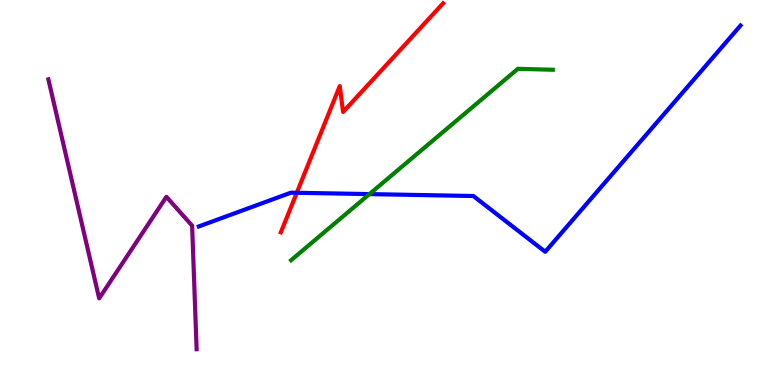[{'lines': ['blue', 'red'], 'intersections': [{'x': 3.83, 'y': 4.99}]}, {'lines': ['green', 'red'], 'intersections': []}, {'lines': ['purple', 'red'], 'intersections': []}, {'lines': ['blue', 'green'], 'intersections': [{'x': 4.77, 'y': 4.96}]}, {'lines': ['blue', 'purple'], 'intersections': []}, {'lines': ['green', 'purple'], 'intersections': []}]